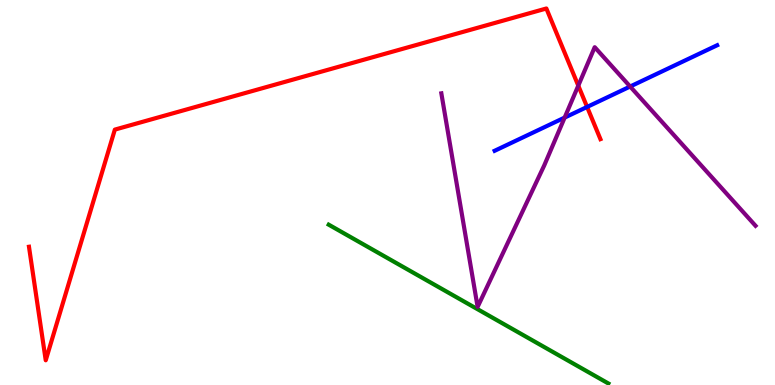[{'lines': ['blue', 'red'], 'intersections': [{'x': 7.58, 'y': 7.22}]}, {'lines': ['green', 'red'], 'intersections': []}, {'lines': ['purple', 'red'], 'intersections': [{'x': 7.46, 'y': 7.78}]}, {'lines': ['blue', 'green'], 'intersections': []}, {'lines': ['blue', 'purple'], 'intersections': [{'x': 7.29, 'y': 6.95}, {'x': 8.13, 'y': 7.75}]}, {'lines': ['green', 'purple'], 'intersections': []}]